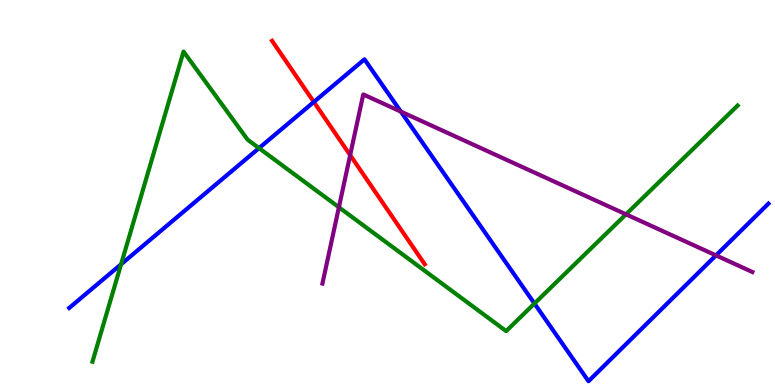[{'lines': ['blue', 'red'], 'intersections': [{'x': 4.05, 'y': 7.35}]}, {'lines': ['green', 'red'], 'intersections': []}, {'lines': ['purple', 'red'], 'intersections': [{'x': 4.52, 'y': 5.97}]}, {'lines': ['blue', 'green'], 'intersections': [{'x': 1.56, 'y': 3.14}, {'x': 3.34, 'y': 6.15}, {'x': 6.9, 'y': 2.12}]}, {'lines': ['blue', 'purple'], 'intersections': [{'x': 5.17, 'y': 7.1}, {'x': 9.24, 'y': 3.37}]}, {'lines': ['green', 'purple'], 'intersections': [{'x': 4.37, 'y': 4.62}, {'x': 8.08, 'y': 4.43}]}]